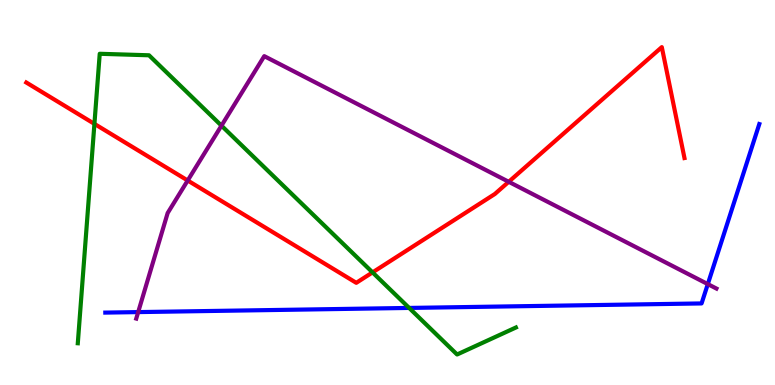[{'lines': ['blue', 'red'], 'intersections': []}, {'lines': ['green', 'red'], 'intersections': [{'x': 1.22, 'y': 6.78}, {'x': 4.81, 'y': 2.92}]}, {'lines': ['purple', 'red'], 'intersections': [{'x': 2.42, 'y': 5.31}, {'x': 6.56, 'y': 5.28}]}, {'lines': ['blue', 'green'], 'intersections': [{'x': 5.28, 'y': 2.0}]}, {'lines': ['blue', 'purple'], 'intersections': [{'x': 1.78, 'y': 1.89}, {'x': 9.13, 'y': 2.62}]}, {'lines': ['green', 'purple'], 'intersections': [{'x': 2.86, 'y': 6.74}]}]